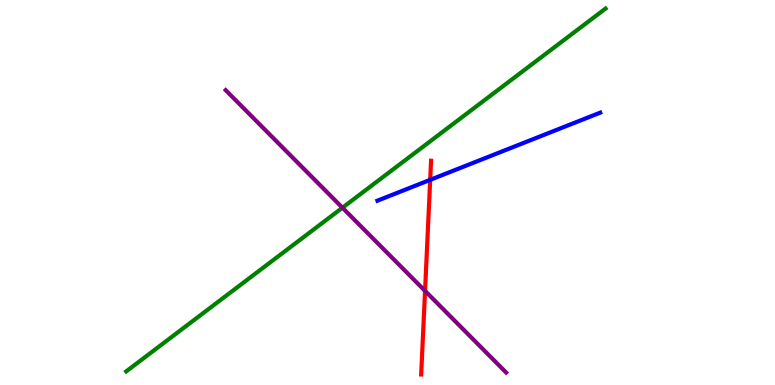[{'lines': ['blue', 'red'], 'intersections': [{'x': 5.55, 'y': 5.33}]}, {'lines': ['green', 'red'], 'intersections': []}, {'lines': ['purple', 'red'], 'intersections': [{'x': 5.48, 'y': 2.44}]}, {'lines': ['blue', 'green'], 'intersections': []}, {'lines': ['blue', 'purple'], 'intersections': []}, {'lines': ['green', 'purple'], 'intersections': [{'x': 4.42, 'y': 4.6}]}]